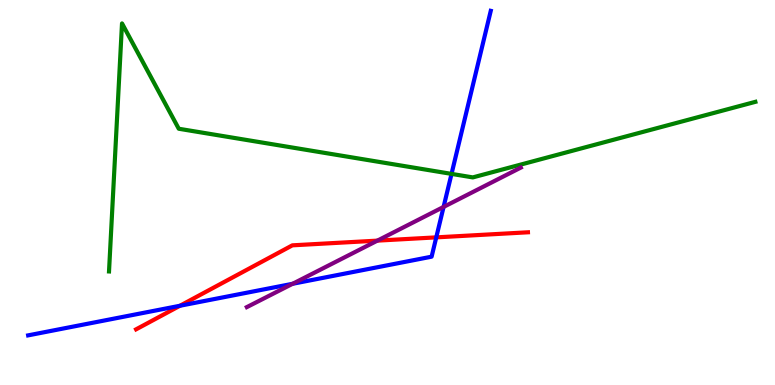[{'lines': ['blue', 'red'], 'intersections': [{'x': 2.32, 'y': 2.06}, {'x': 5.63, 'y': 3.83}]}, {'lines': ['green', 'red'], 'intersections': []}, {'lines': ['purple', 'red'], 'intersections': [{'x': 4.87, 'y': 3.75}]}, {'lines': ['blue', 'green'], 'intersections': [{'x': 5.83, 'y': 5.48}]}, {'lines': ['blue', 'purple'], 'intersections': [{'x': 3.78, 'y': 2.63}, {'x': 5.72, 'y': 4.63}]}, {'lines': ['green', 'purple'], 'intersections': []}]